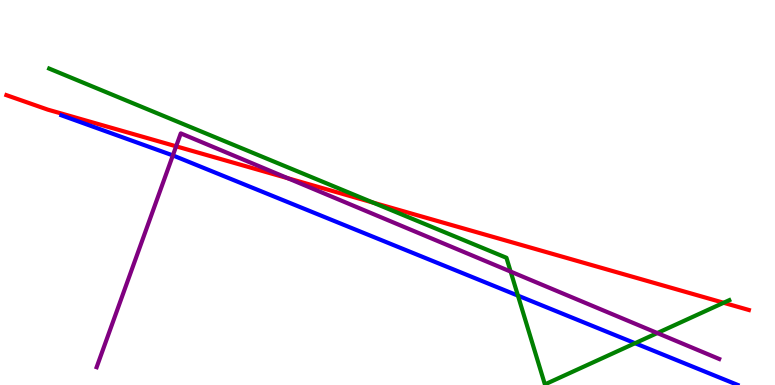[{'lines': ['blue', 'red'], 'intersections': []}, {'lines': ['green', 'red'], 'intersections': [{'x': 4.81, 'y': 4.74}, {'x': 9.34, 'y': 2.14}]}, {'lines': ['purple', 'red'], 'intersections': [{'x': 2.27, 'y': 6.2}, {'x': 3.71, 'y': 5.37}]}, {'lines': ['blue', 'green'], 'intersections': [{'x': 6.68, 'y': 2.32}, {'x': 8.19, 'y': 1.09}]}, {'lines': ['blue', 'purple'], 'intersections': [{'x': 2.23, 'y': 5.96}]}, {'lines': ['green', 'purple'], 'intersections': [{'x': 6.59, 'y': 2.95}, {'x': 8.48, 'y': 1.35}]}]